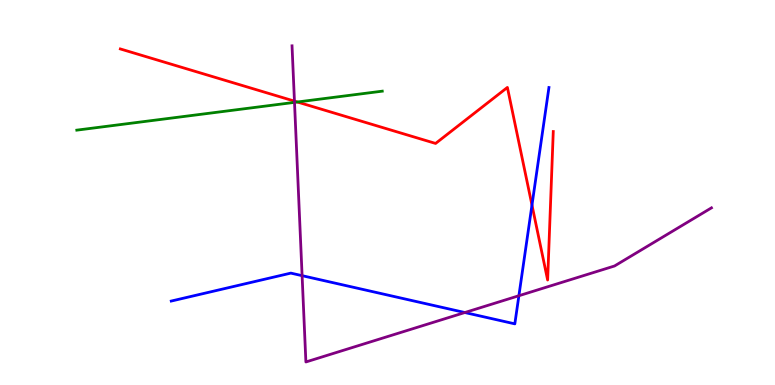[{'lines': ['blue', 'red'], 'intersections': [{'x': 6.86, 'y': 4.67}]}, {'lines': ['green', 'red'], 'intersections': [{'x': 3.84, 'y': 7.35}]}, {'lines': ['purple', 'red'], 'intersections': [{'x': 3.8, 'y': 7.37}]}, {'lines': ['blue', 'green'], 'intersections': []}, {'lines': ['blue', 'purple'], 'intersections': [{'x': 3.9, 'y': 2.84}, {'x': 6.0, 'y': 1.88}, {'x': 6.7, 'y': 2.32}]}, {'lines': ['green', 'purple'], 'intersections': [{'x': 3.8, 'y': 7.34}]}]